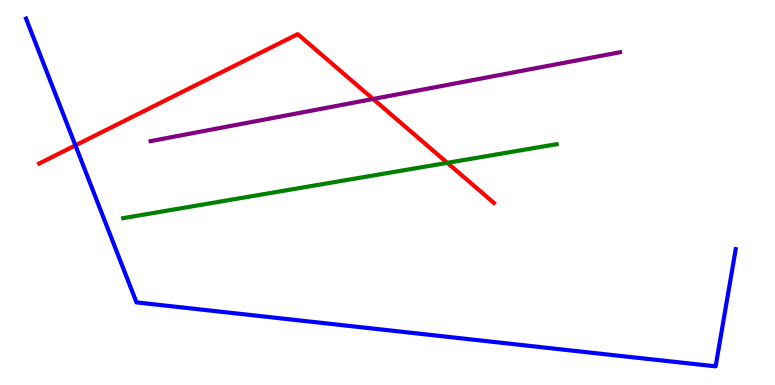[{'lines': ['blue', 'red'], 'intersections': [{'x': 0.973, 'y': 6.22}]}, {'lines': ['green', 'red'], 'intersections': [{'x': 5.77, 'y': 5.77}]}, {'lines': ['purple', 'red'], 'intersections': [{'x': 4.81, 'y': 7.43}]}, {'lines': ['blue', 'green'], 'intersections': []}, {'lines': ['blue', 'purple'], 'intersections': []}, {'lines': ['green', 'purple'], 'intersections': []}]